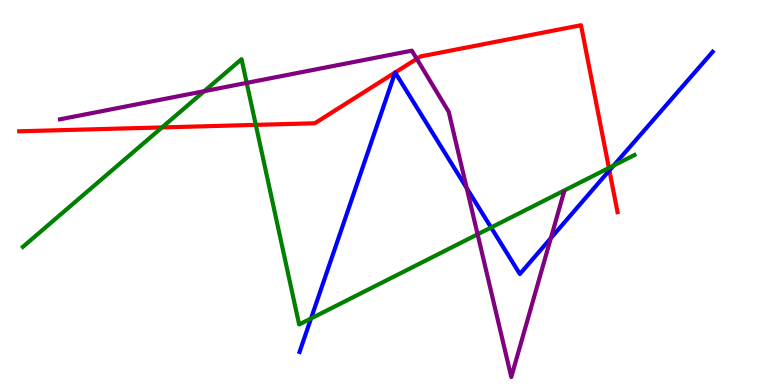[{'lines': ['blue', 'red'], 'intersections': [{'x': 5.1, 'y': 8.12}, {'x': 5.1, 'y': 8.12}, {'x': 7.86, 'y': 5.57}]}, {'lines': ['green', 'red'], 'intersections': [{'x': 2.09, 'y': 6.69}, {'x': 3.3, 'y': 6.76}, {'x': 7.86, 'y': 5.64}]}, {'lines': ['purple', 'red'], 'intersections': [{'x': 5.38, 'y': 8.47}]}, {'lines': ['blue', 'green'], 'intersections': [{'x': 4.01, 'y': 1.73}, {'x': 6.34, 'y': 4.09}, {'x': 7.92, 'y': 5.7}]}, {'lines': ['blue', 'purple'], 'intersections': [{'x': 6.02, 'y': 5.11}, {'x': 7.11, 'y': 3.81}]}, {'lines': ['green', 'purple'], 'intersections': [{'x': 2.64, 'y': 7.63}, {'x': 3.18, 'y': 7.85}, {'x': 6.16, 'y': 3.91}]}]